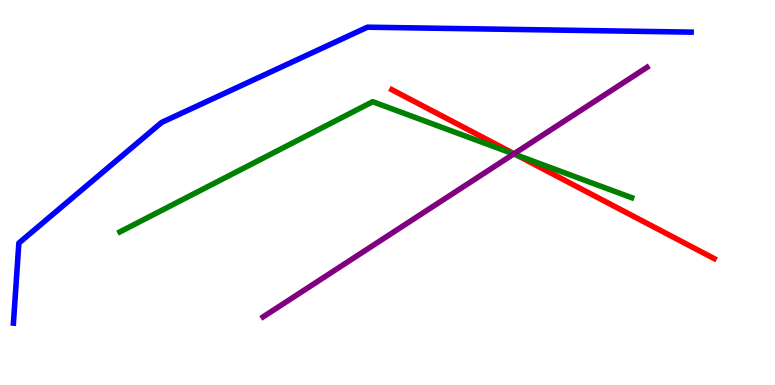[{'lines': ['blue', 'red'], 'intersections': []}, {'lines': ['green', 'red'], 'intersections': [{'x': 6.66, 'y': 5.97}]}, {'lines': ['purple', 'red'], 'intersections': [{'x': 6.63, 'y': 6.01}]}, {'lines': ['blue', 'green'], 'intersections': []}, {'lines': ['blue', 'purple'], 'intersections': []}, {'lines': ['green', 'purple'], 'intersections': [{'x': 6.63, 'y': 6.0}]}]